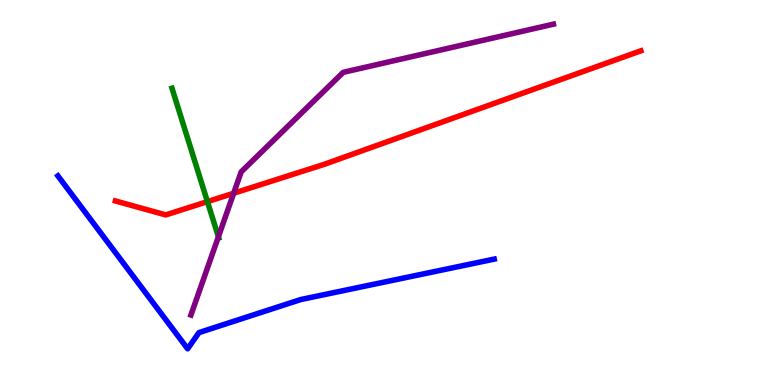[{'lines': ['blue', 'red'], 'intersections': []}, {'lines': ['green', 'red'], 'intersections': [{'x': 2.68, 'y': 4.76}]}, {'lines': ['purple', 'red'], 'intersections': [{'x': 3.02, 'y': 4.98}]}, {'lines': ['blue', 'green'], 'intersections': []}, {'lines': ['blue', 'purple'], 'intersections': []}, {'lines': ['green', 'purple'], 'intersections': [{'x': 2.82, 'y': 3.85}]}]